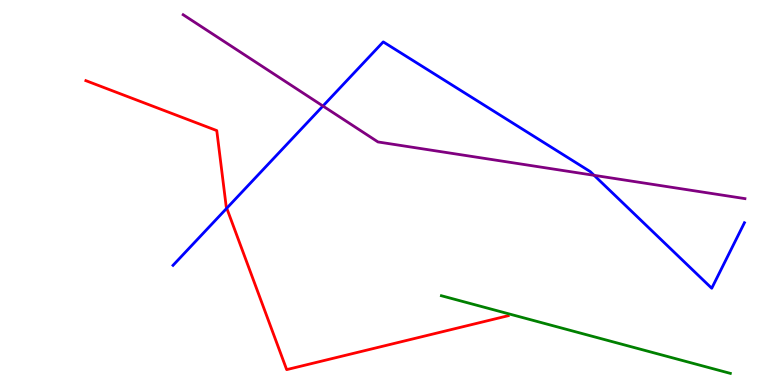[{'lines': ['blue', 'red'], 'intersections': [{'x': 2.93, 'y': 4.59}]}, {'lines': ['green', 'red'], 'intersections': []}, {'lines': ['purple', 'red'], 'intersections': []}, {'lines': ['blue', 'green'], 'intersections': []}, {'lines': ['blue', 'purple'], 'intersections': [{'x': 4.17, 'y': 7.25}, {'x': 7.67, 'y': 5.45}]}, {'lines': ['green', 'purple'], 'intersections': []}]